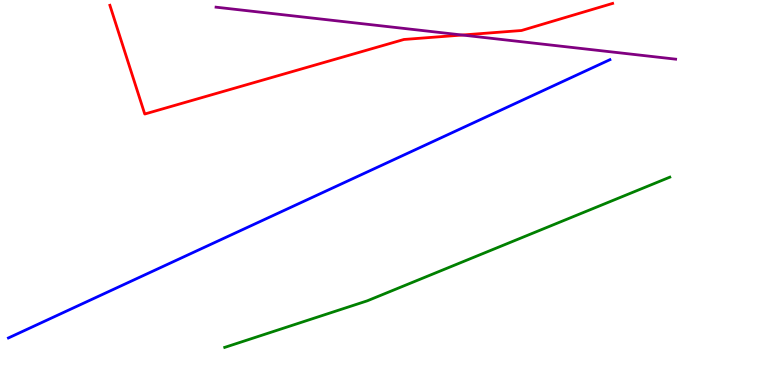[{'lines': ['blue', 'red'], 'intersections': []}, {'lines': ['green', 'red'], 'intersections': []}, {'lines': ['purple', 'red'], 'intersections': [{'x': 5.96, 'y': 9.09}]}, {'lines': ['blue', 'green'], 'intersections': []}, {'lines': ['blue', 'purple'], 'intersections': []}, {'lines': ['green', 'purple'], 'intersections': []}]